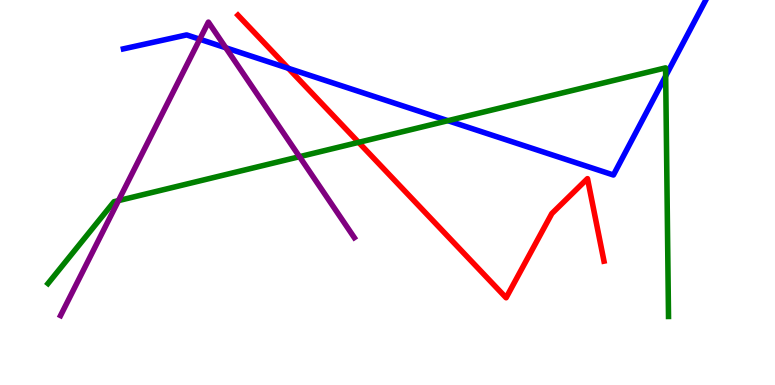[{'lines': ['blue', 'red'], 'intersections': [{'x': 3.72, 'y': 8.23}]}, {'lines': ['green', 'red'], 'intersections': [{'x': 4.63, 'y': 6.3}]}, {'lines': ['purple', 'red'], 'intersections': []}, {'lines': ['blue', 'green'], 'intersections': [{'x': 5.78, 'y': 6.87}, {'x': 8.59, 'y': 8.03}]}, {'lines': ['blue', 'purple'], 'intersections': [{'x': 2.58, 'y': 8.98}, {'x': 2.91, 'y': 8.76}]}, {'lines': ['green', 'purple'], 'intersections': [{'x': 1.53, 'y': 4.79}, {'x': 3.86, 'y': 5.93}]}]